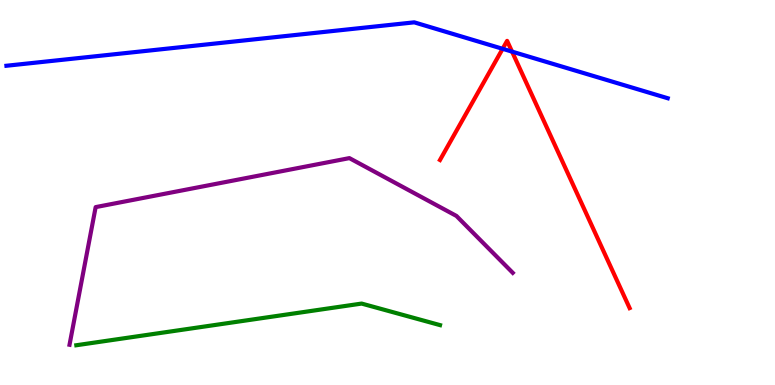[{'lines': ['blue', 'red'], 'intersections': [{'x': 6.49, 'y': 8.73}, {'x': 6.61, 'y': 8.66}]}, {'lines': ['green', 'red'], 'intersections': []}, {'lines': ['purple', 'red'], 'intersections': []}, {'lines': ['blue', 'green'], 'intersections': []}, {'lines': ['blue', 'purple'], 'intersections': []}, {'lines': ['green', 'purple'], 'intersections': []}]